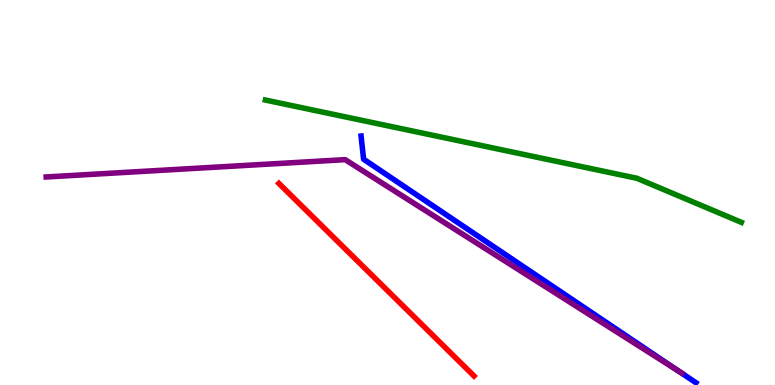[{'lines': ['blue', 'red'], 'intersections': []}, {'lines': ['green', 'red'], 'intersections': []}, {'lines': ['purple', 'red'], 'intersections': []}, {'lines': ['blue', 'green'], 'intersections': []}, {'lines': ['blue', 'purple'], 'intersections': [{'x': 8.77, 'y': 0.34}]}, {'lines': ['green', 'purple'], 'intersections': []}]